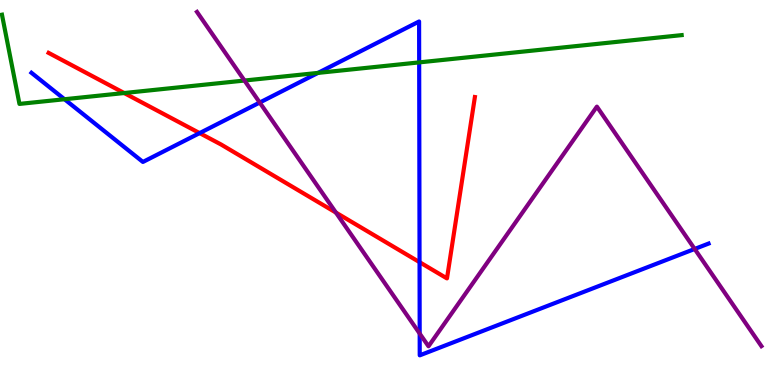[{'lines': ['blue', 'red'], 'intersections': [{'x': 2.58, 'y': 6.54}, {'x': 5.41, 'y': 3.19}]}, {'lines': ['green', 'red'], 'intersections': [{'x': 1.6, 'y': 7.58}]}, {'lines': ['purple', 'red'], 'intersections': [{'x': 4.33, 'y': 4.48}]}, {'lines': ['blue', 'green'], 'intersections': [{'x': 0.832, 'y': 7.42}, {'x': 4.1, 'y': 8.11}, {'x': 5.41, 'y': 8.38}]}, {'lines': ['blue', 'purple'], 'intersections': [{'x': 3.35, 'y': 7.34}, {'x': 5.42, 'y': 1.34}, {'x': 8.96, 'y': 3.53}]}, {'lines': ['green', 'purple'], 'intersections': [{'x': 3.15, 'y': 7.91}]}]